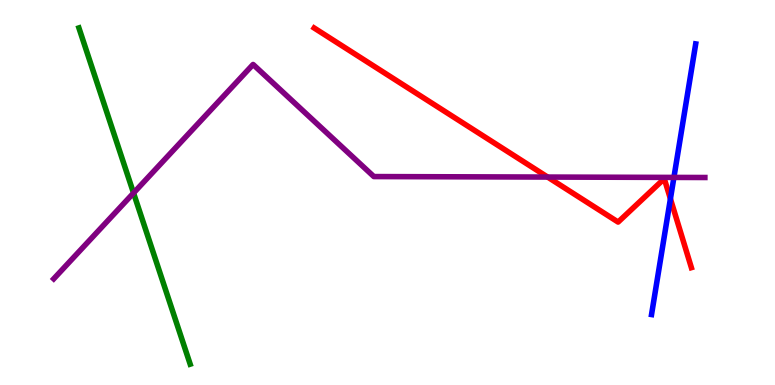[{'lines': ['blue', 'red'], 'intersections': [{'x': 8.65, 'y': 4.84}]}, {'lines': ['green', 'red'], 'intersections': []}, {'lines': ['purple', 'red'], 'intersections': [{'x': 7.07, 'y': 5.4}]}, {'lines': ['blue', 'green'], 'intersections': []}, {'lines': ['blue', 'purple'], 'intersections': [{'x': 8.7, 'y': 5.39}]}, {'lines': ['green', 'purple'], 'intersections': [{'x': 1.72, 'y': 4.99}]}]